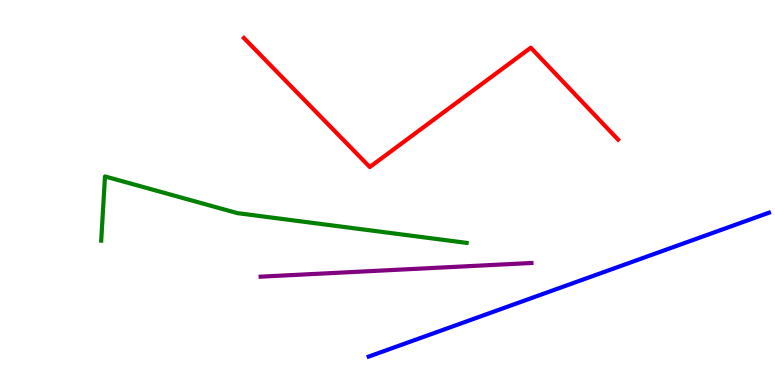[{'lines': ['blue', 'red'], 'intersections': []}, {'lines': ['green', 'red'], 'intersections': []}, {'lines': ['purple', 'red'], 'intersections': []}, {'lines': ['blue', 'green'], 'intersections': []}, {'lines': ['blue', 'purple'], 'intersections': []}, {'lines': ['green', 'purple'], 'intersections': []}]